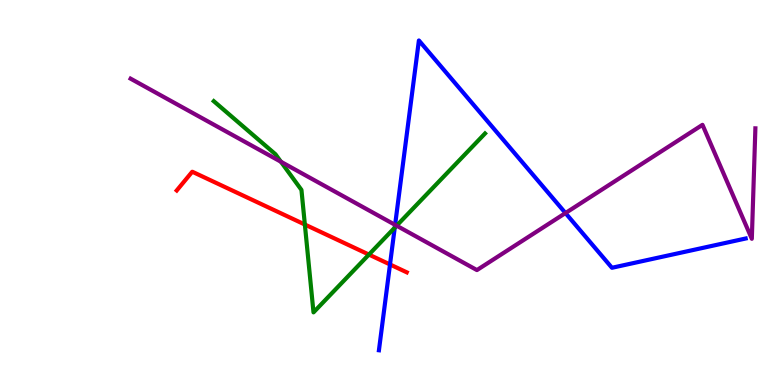[{'lines': ['blue', 'red'], 'intersections': [{'x': 5.03, 'y': 3.13}]}, {'lines': ['green', 'red'], 'intersections': [{'x': 3.93, 'y': 4.17}, {'x': 4.76, 'y': 3.39}]}, {'lines': ['purple', 'red'], 'intersections': []}, {'lines': ['blue', 'green'], 'intersections': [{'x': 5.09, 'y': 4.09}]}, {'lines': ['blue', 'purple'], 'intersections': [{'x': 5.1, 'y': 4.16}, {'x': 7.3, 'y': 4.47}]}, {'lines': ['green', 'purple'], 'intersections': [{'x': 3.62, 'y': 5.8}, {'x': 5.12, 'y': 4.14}]}]